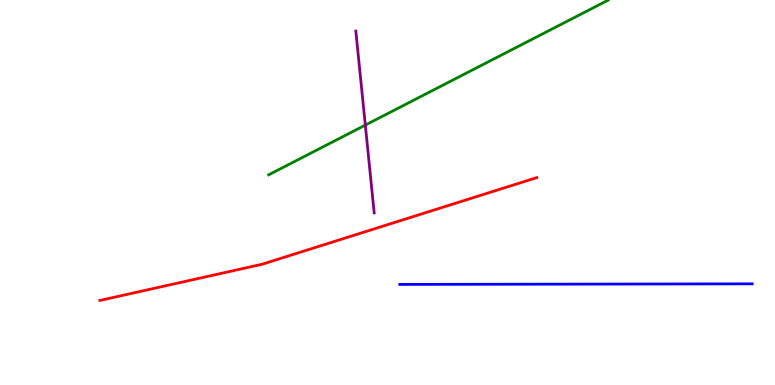[{'lines': ['blue', 'red'], 'intersections': []}, {'lines': ['green', 'red'], 'intersections': []}, {'lines': ['purple', 'red'], 'intersections': []}, {'lines': ['blue', 'green'], 'intersections': []}, {'lines': ['blue', 'purple'], 'intersections': []}, {'lines': ['green', 'purple'], 'intersections': [{'x': 4.71, 'y': 6.75}]}]